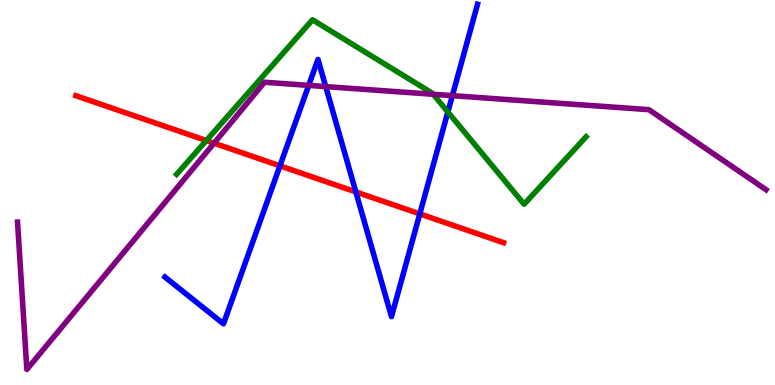[{'lines': ['blue', 'red'], 'intersections': [{'x': 3.61, 'y': 5.69}, {'x': 4.59, 'y': 5.02}, {'x': 5.42, 'y': 4.44}]}, {'lines': ['green', 'red'], 'intersections': [{'x': 2.66, 'y': 6.35}]}, {'lines': ['purple', 'red'], 'intersections': [{'x': 2.76, 'y': 6.28}]}, {'lines': ['blue', 'green'], 'intersections': [{'x': 5.78, 'y': 7.09}]}, {'lines': ['blue', 'purple'], 'intersections': [{'x': 3.98, 'y': 7.78}, {'x': 4.2, 'y': 7.75}, {'x': 5.84, 'y': 7.52}]}, {'lines': ['green', 'purple'], 'intersections': [{'x': 5.59, 'y': 7.55}]}]